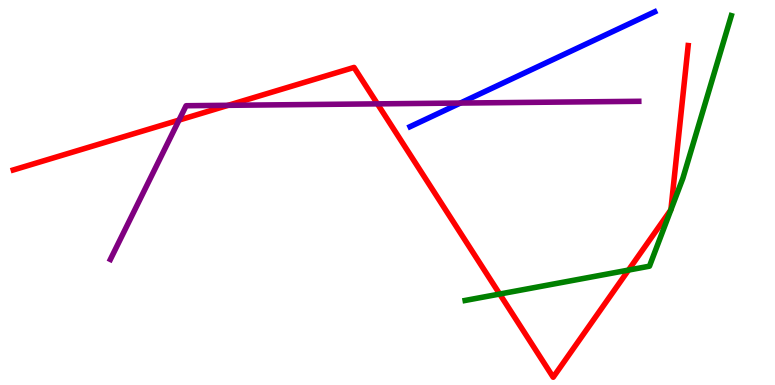[{'lines': ['blue', 'red'], 'intersections': []}, {'lines': ['green', 'red'], 'intersections': [{'x': 6.45, 'y': 2.36}, {'x': 8.11, 'y': 2.98}, {'x': 8.66, 'y': 4.55}, {'x': 8.66, 'y': 4.55}]}, {'lines': ['purple', 'red'], 'intersections': [{'x': 2.31, 'y': 6.88}, {'x': 2.94, 'y': 7.26}, {'x': 4.87, 'y': 7.3}]}, {'lines': ['blue', 'green'], 'intersections': []}, {'lines': ['blue', 'purple'], 'intersections': [{'x': 5.94, 'y': 7.32}]}, {'lines': ['green', 'purple'], 'intersections': []}]